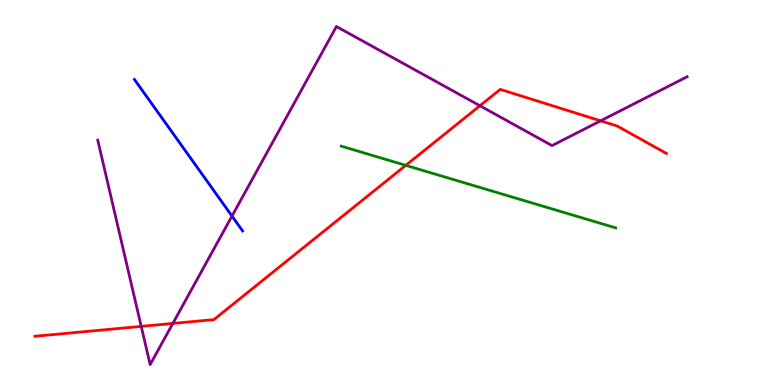[{'lines': ['blue', 'red'], 'intersections': []}, {'lines': ['green', 'red'], 'intersections': [{'x': 5.24, 'y': 5.7}]}, {'lines': ['purple', 'red'], 'intersections': [{'x': 1.82, 'y': 1.52}, {'x': 2.23, 'y': 1.6}, {'x': 6.19, 'y': 7.25}, {'x': 7.75, 'y': 6.86}]}, {'lines': ['blue', 'green'], 'intersections': []}, {'lines': ['blue', 'purple'], 'intersections': [{'x': 2.99, 'y': 4.39}]}, {'lines': ['green', 'purple'], 'intersections': []}]